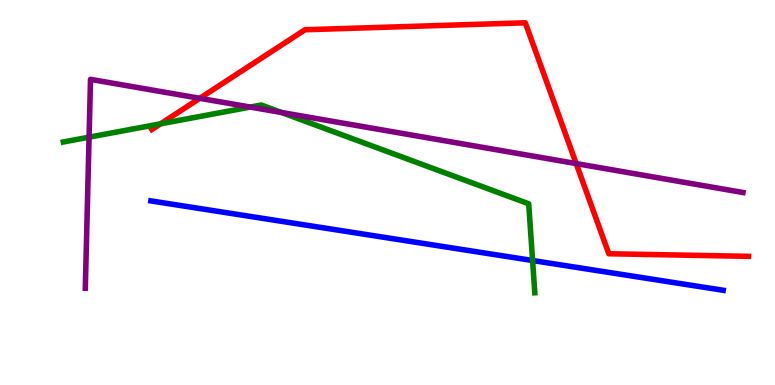[{'lines': ['blue', 'red'], 'intersections': []}, {'lines': ['green', 'red'], 'intersections': [{'x': 2.07, 'y': 6.78}]}, {'lines': ['purple', 'red'], 'intersections': [{'x': 2.58, 'y': 7.45}, {'x': 7.43, 'y': 5.75}]}, {'lines': ['blue', 'green'], 'intersections': [{'x': 6.87, 'y': 3.23}]}, {'lines': ['blue', 'purple'], 'intersections': []}, {'lines': ['green', 'purple'], 'intersections': [{'x': 1.15, 'y': 6.44}, {'x': 3.23, 'y': 7.22}, {'x': 3.63, 'y': 7.08}]}]